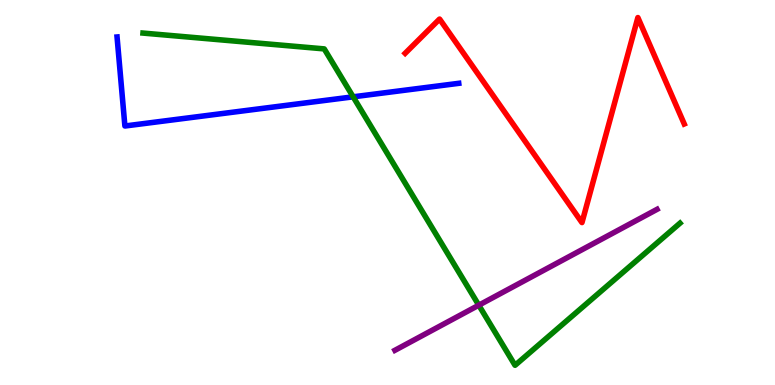[{'lines': ['blue', 'red'], 'intersections': []}, {'lines': ['green', 'red'], 'intersections': []}, {'lines': ['purple', 'red'], 'intersections': []}, {'lines': ['blue', 'green'], 'intersections': [{'x': 4.56, 'y': 7.49}]}, {'lines': ['blue', 'purple'], 'intersections': []}, {'lines': ['green', 'purple'], 'intersections': [{'x': 6.18, 'y': 2.07}]}]